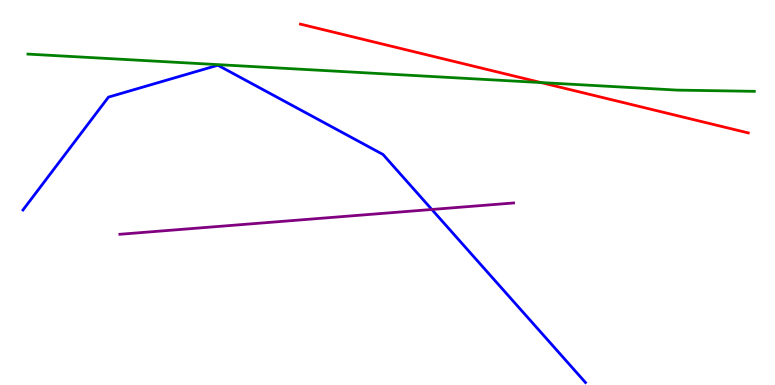[{'lines': ['blue', 'red'], 'intersections': []}, {'lines': ['green', 'red'], 'intersections': [{'x': 6.98, 'y': 7.86}]}, {'lines': ['purple', 'red'], 'intersections': []}, {'lines': ['blue', 'green'], 'intersections': []}, {'lines': ['blue', 'purple'], 'intersections': [{'x': 5.57, 'y': 4.56}]}, {'lines': ['green', 'purple'], 'intersections': []}]